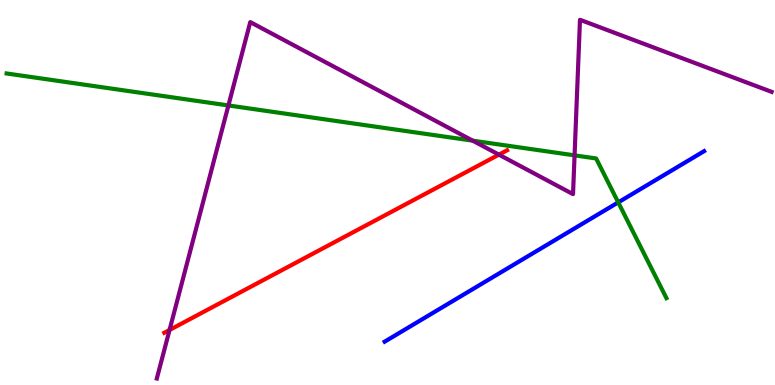[{'lines': ['blue', 'red'], 'intersections': []}, {'lines': ['green', 'red'], 'intersections': []}, {'lines': ['purple', 'red'], 'intersections': [{'x': 2.19, 'y': 1.43}, {'x': 6.44, 'y': 5.98}]}, {'lines': ['blue', 'green'], 'intersections': [{'x': 7.98, 'y': 4.74}]}, {'lines': ['blue', 'purple'], 'intersections': []}, {'lines': ['green', 'purple'], 'intersections': [{'x': 2.95, 'y': 7.26}, {'x': 6.1, 'y': 6.35}, {'x': 7.41, 'y': 5.96}]}]